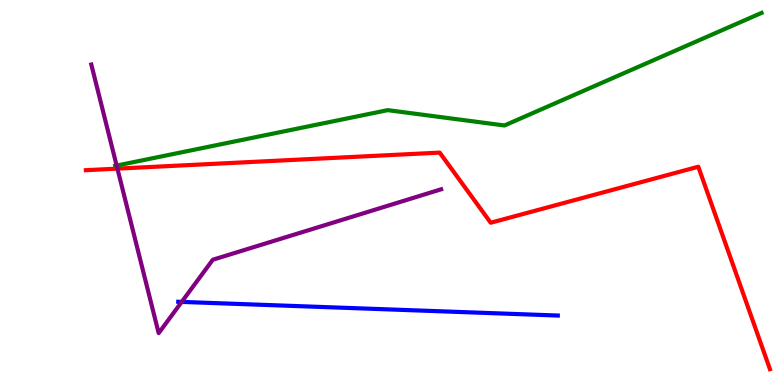[{'lines': ['blue', 'red'], 'intersections': []}, {'lines': ['green', 'red'], 'intersections': []}, {'lines': ['purple', 'red'], 'intersections': [{'x': 1.52, 'y': 5.62}]}, {'lines': ['blue', 'green'], 'intersections': []}, {'lines': ['blue', 'purple'], 'intersections': [{'x': 2.34, 'y': 2.16}]}, {'lines': ['green', 'purple'], 'intersections': [{'x': 1.51, 'y': 5.7}]}]